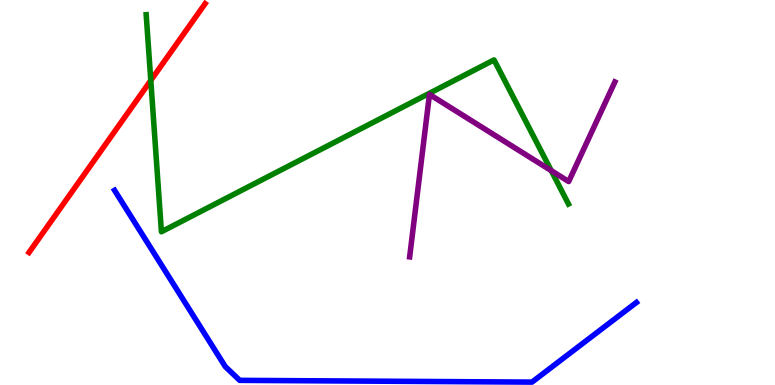[{'lines': ['blue', 'red'], 'intersections': []}, {'lines': ['green', 'red'], 'intersections': [{'x': 1.95, 'y': 7.91}]}, {'lines': ['purple', 'red'], 'intersections': []}, {'lines': ['blue', 'green'], 'intersections': []}, {'lines': ['blue', 'purple'], 'intersections': []}, {'lines': ['green', 'purple'], 'intersections': [{'x': 7.11, 'y': 5.57}]}]